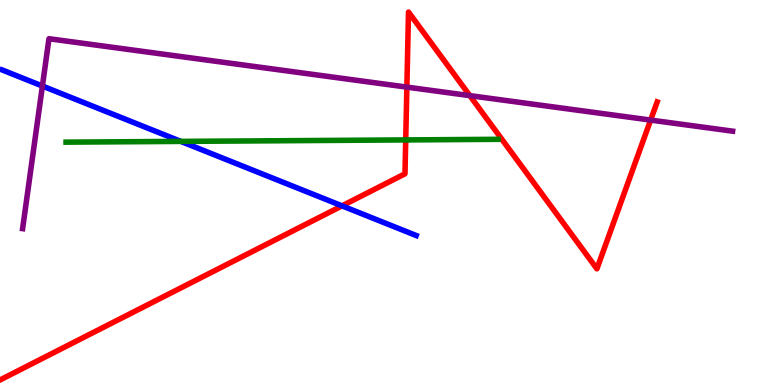[{'lines': ['blue', 'red'], 'intersections': [{'x': 4.41, 'y': 4.65}]}, {'lines': ['green', 'red'], 'intersections': [{'x': 5.24, 'y': 6.37}]}, {'lines': ['purple', 'red'], 'intersections': [{'x': 5.25, 'y': 7.74}, {'x': 6.06, 'y': 7.52}, {'x': 8.4, 'y': 6.88}]}, {'lines': ['blue', 'green'], 'intersections': [{'x': 2.33, 'y': 6.33}]}, {'lines': ['blue', 'purple'], 'intersections': [{'x': 0.547, 'y': 7.77}]}, {'lines': ['green', 'purple'], 'intersections': []}]